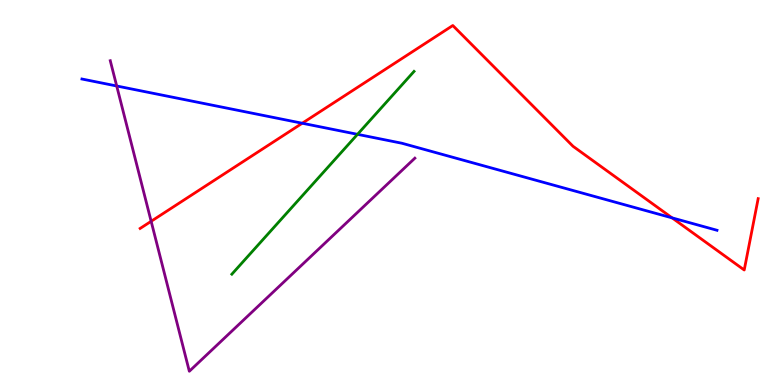[{'lines': ['blue', 'red'], 'intersections': [{'x': 3.9, 'y': 6.8}, {'x': 8.67, 'y': 4.34}]}, {'lines': ['green', 'red'], 'intersections': []}, {'lines': ['purple', 'red'], 'intersections': [{'x': 1.95, 'y': 4.25}]}, {'lines': ['blue', 'green'], 'intersections': [{'x': 4.61, 'y': 6.51}]}, {'lines': ['blue', 'purple'], 'intersections': [{'x': 1.51, 'y': 7.77}]}, {'lines': ['green', 'purple'], 'intersections': []}]